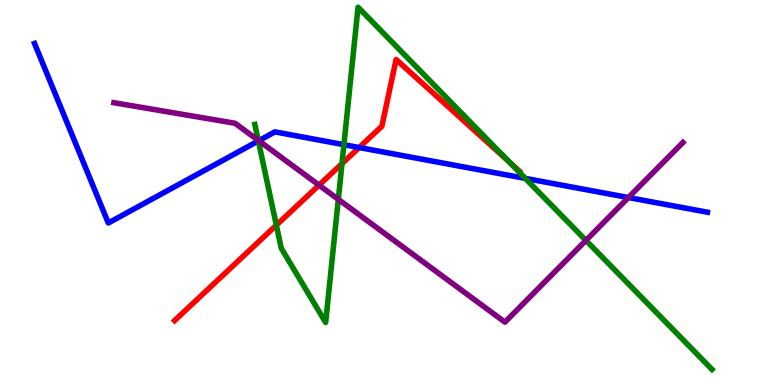[{'lines': ['blue', 'red'], 'intersections': [{'x': 4.63, 'y': 6.17}]}, {'lines': ['green', 'red'], 'intersections': [{'x': 3.57, 'y': 4.15}, {'x': 4.41, 'y': 5.75}, {'x': 6.57, 'y': 5.79}]}, {'lines': ['purple', 'red'], 'intersections': [{'x': 4.12, 'y': 5.19}]}, {'lines': ['blue', 'green'], 'intersections': [{'x': 3.33, 'y': 6.34}, {'x': 4.44, 'y': 6.24}, {'x': 6.78, 'y': 5.37}]}, {'lines': ['blue', 'purple'], 'intersections': [{'x': 3.34, 'y': 6.35}, {'x': 8.11, 'y': 4.87}]}, {'lines': ['green', 'purple'], 'intersections': [{'x': 3.33, 'y': 6.36}, {'x': 4.37, 'y': 4.82}, {'x': 7.56, 'y': 3.76}]}]